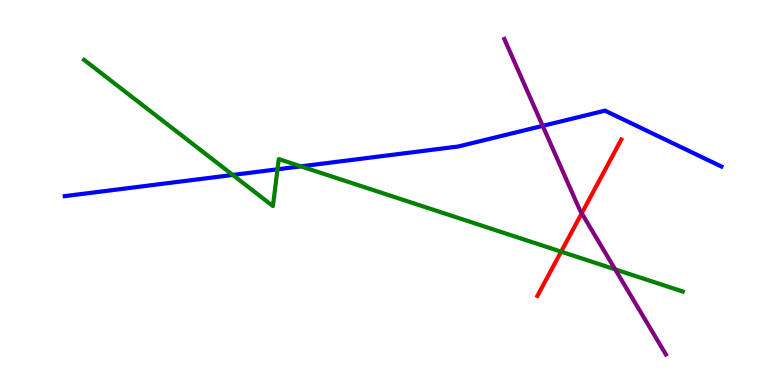[{'lines': ['blue', 'red'], 'intersections': []}, {'lines': ['green', 'red'], 'intersections': [{'x': 7.24, 'y': 3.46}]}, {'lines': ['purple', 'red'], 'intersections': [{'x': 7.51, 'y': 4.46}]}, {'lines': ['blue', 'green'], 'intersections': [{'x': 3.0, 'y': 5.46}, {'x': 3.58, 'y': 5.6}, {'x': 3.88, 'y': 5.68}]}, {'lines': ['blue', 'purple'], 'intersections': [{'x': 7.0, 'y': 6.73}]}, {'lines': ['green', 'purple'], 'intersections': [{'x': 7.94, 'y': 3.0}]}]